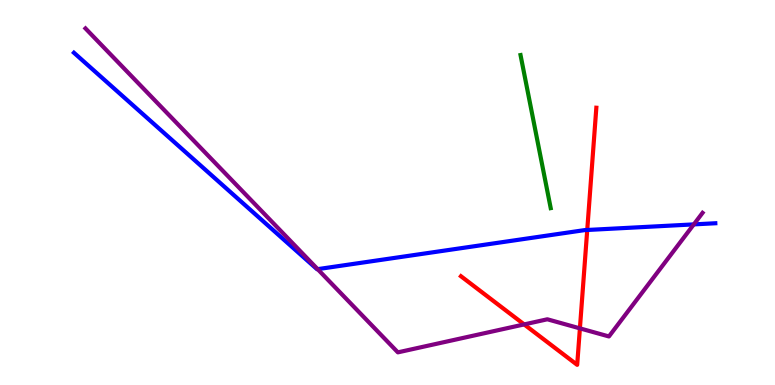[{'lines': ['blue', 'red'], 'intersections': [{'x': 7.58, 'y': 4.03}]}, {'lines': ['green', 'red'], 'intersections': []}, {'lines': ['purple', 'red'], 'intersections': [{'x': 6.76, 'y': 1.57}, {'x': 7.48, 'y': 1.47}]}, {'lines': ['blue', 'green'], 'intersections': []}, {'lines': ['blue', 'purple'], 'intersections': [{'x': 4.1, 'y': 3.01}, {'x': 8.95, 'y': 4.17}]}, {'lines': ['green', 'purple'], 'intersections': []}]